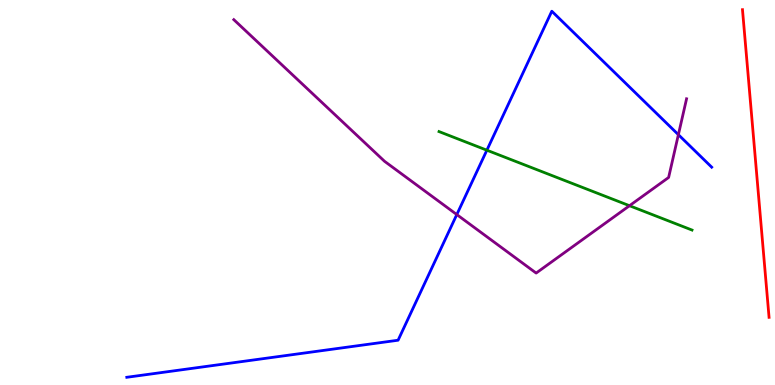[{'lines': ['blue', 'red'], 'intersections': []}, {'lines': ['green', 'red'], 'intersections': []}, {'lines': ['purple', 'red'], 'intersections': []}, {'lines': ['blue', 'green'], 'intersections': [{'x': 6.28, 'y': 6.1}]}, {'lines': ['blue', 'purple'], 'intersections': [{'x': 5.89, 'y': 4.43}, {'x': 8.75, 'y': 6.5}]}, {'lines': ['green', 'purple'], 'intersections': [{'x': 8.12, 'y': 4.66}]}]